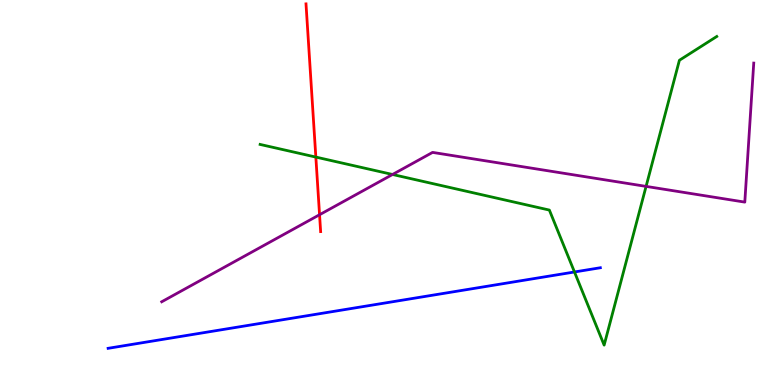[{'lines': ['blue', 'red'], 'intersections': []}, {'lines': ['green', 'red'], 'intersections': [{'x': 4.08, 'y': 5.92}]}, {'lines': ['purple', 'red'], 'intersections': [{'x': 4.12, 'y': 4.42}]}, {'lines': ['blue', 'green'], 'intersections': [{'x': 7.41, 'y': 2.94}]}, {'lines': ['blue', 'purple'], 'intersections': []}, {'lines': ['green', 'purple'], 'intersections': [{'x': 5.06, 'y': 5.47}, {'x': 8.34, 'y': 5.16}]}]